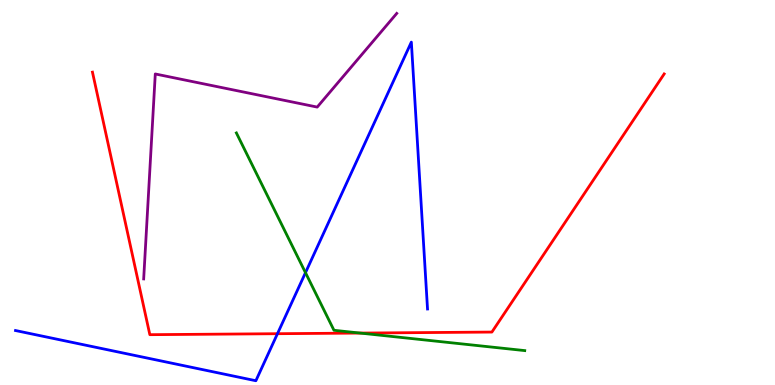[{'lines': ['blue', 'red'], 'intersections': [{'x': 3.58, 'y': 1.33}]}, {'lines': ['green', 'red'], 'intersections': [{'x': 4.65, 'y': 1.35}]}, {'lines': ['purple', 'red'], 'intersections': []}, {'lines': ['blue', 'green'], 'intersections': [{'x': 3.94, 'y': 2.92}]}, {'lines': ['blue', 'purple'], 'intersections': []}, {'lines': ['green', 'purple'], 'intersections': []}]